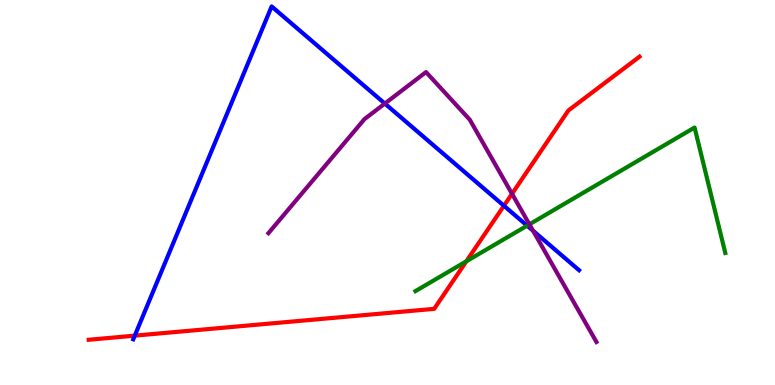[{'lines': ['blue', 'red'], 'intersections': [{'x': 1.74, 'y': 1.28}, {'x': 6.5, 'y': 4.66}]}, {'lines': ['green', 'red'], 'intersections': [{'x': 6.02, 'y': 3.21}]}, {'lines': ['purple', 'red'], 'intersections': [{'x': 6.61, 'y': 4.97}]}, {'lines': ['blue', 'green'], 'intersections': [{'x': 6.8, 'y': 4.14}]}, {'lines': ['blue', 'purple'], 'intersections': [{'x': 4.97, 'y': 7.31}, {'x': 6.88, 'y': 4.01}]}, {'lines': ['green', 'purple'], 'intersections': [{'x': 6.83, 'y': 4.17}]}]